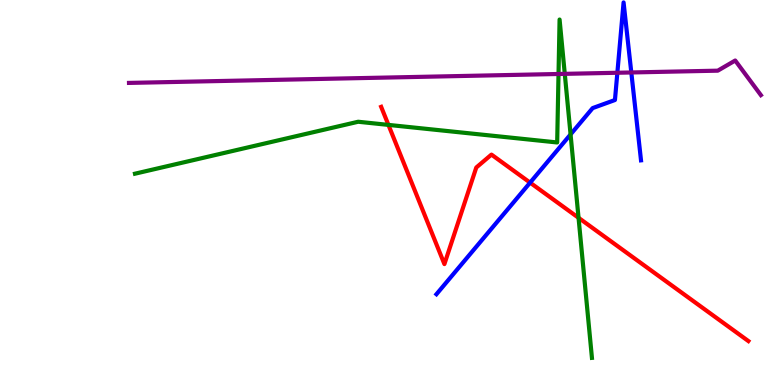[{'lines': ['blue', 'red'], 'intersections': [{'x': 6.84, 'y': 5.26}]}, {'lines': ['green', 'red'], 'intersections': [{'x': 5.01, 'y': 6.76}, {'x': 7.47, 'y': 4.34}]}, {'lines': ['purple', 'red'], 'intersections': []}, {'lines': ['blue', 'green'], 'intersections': [{'x': 7.36, 'y': 6.51}]}, {'lines': ['blue', 'purple'], 'intersections': [{'x': 7.97, 'y': 8.11}, {'x': 8.15, 'y': 8.12}]}, {'lines': ['green', 'purple'], 'intersections': [{'x': 7.21, 'y': 8.08}, {'x': 7.29, 'y': 8.08}]}]